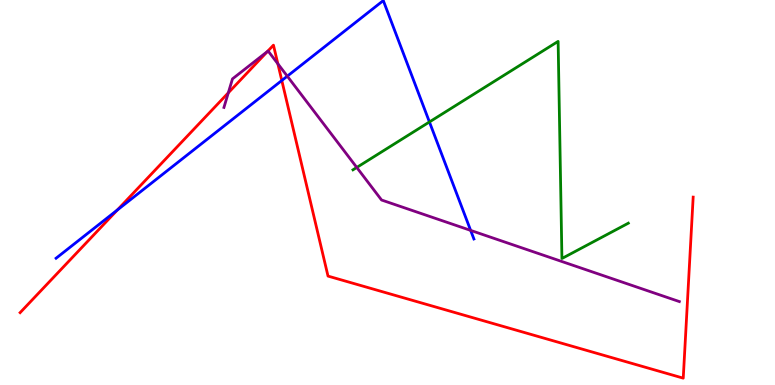[{'lines': ['blue', 'red'], 'intersections': [{'x': 1.51, 'y': 4.55}, {'x': 3.64, 'y': 7.91}]}, {'lines': ['green', 'red'], 'intersections': []}, {'lines': ['purple', 'red'], 'intersections': [{'x': 2.95, 'y': 7.59}, {'x': 3.45, 'y': 8.66}, {'x': 3.59, 'y': 8.34}]}, {'lines': ['blue', 'green'], 'intersections': [{'x': 5.54, 'y': 6.83}]}, {'lines': ['blue', 'purple'], 'intersections': [{'x': 3.71, 'y': 8.02}, {'x': 6.07, 'y': 4.02}]}, {'lines': ['green', 'purple'], 'intersections': [{'x': 4.6, 'y': 5.65}]}]